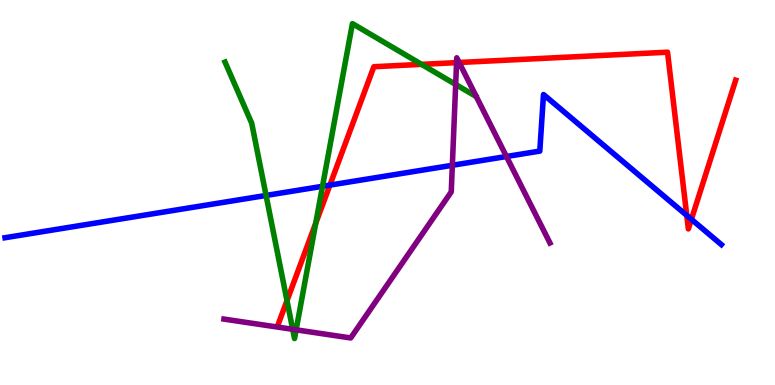[{'lines': ['blue', 'red'], 'intersections': [{'x': 4.26, 'y': 5.19}, {'x': 8.86, 'y': 4.41}, {'x': 8.92, 'y': 4.3}]}, {'lines': ['green', 'red'], 'intersections': [{'x': 3.7, 'y': 2.19}, {'x': 4.07, 'y': 4.2}, {'x': 5.44, 'y': 8.33}]}, {'lines': ['purple', 'red'], 'intersections': [{'x': 5.89, 'y': 8.37}, {'x': 5.92, 'y': 8.38}]}, {'lines': ['blue', 'green'], 'intersections': [{'x': 3.43, 'y': 4.92}, {'x': 4.16, 'y': 5.16}]}, {'lines': ['blue', 'purple'], 'intersections': [{'x': 5.84, 'y': 5.71}, {'x': 6.53, 'y': 5.93}]}, {'lines': ['green', 'purple'], 'intersections': [{'x': 3.78, 'y': 1.45}, {'x': 3.82, 'y': 1.43}, {'x': 5.88, 'y': 7.81}]}]